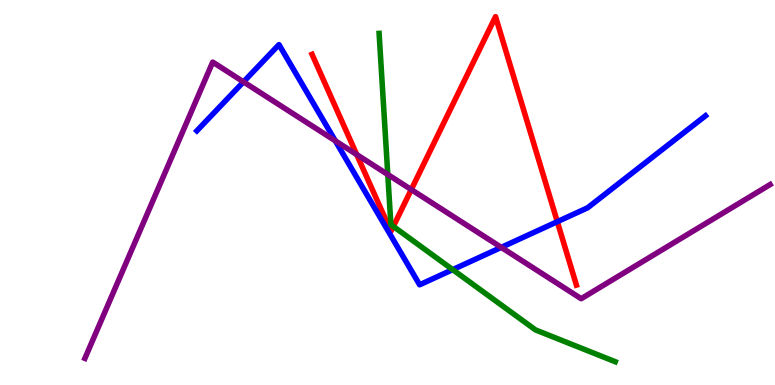[{'lines': ['blue', 'red'], 'intersections': [{'x': 7.19, 'y': 4.24}]}, {'lines': ['green', 'red'], 'intersections': [{'x': 5.08, 'y': 4.12}]}, {'lines': ['purple', 'red'], 'intersections': [{'x': 4.6, 'y': 5.99}, {'x': 5.31, 'y': 5.08}]}, {'lines': ['blue', 'green'], 'intersections': [{'x': 5.84, 'y': 3.0}]}, {'lines': ['blue', 'purple'], 'intersections': [{'x': 3.14, 'y': 7.87}, {'x': 4.33, 'y': 6.34}, {'x': 6.47, 'y': 3.57}]}, {'lines': ['green', 'purple'], 'intersections': [{'x': 5.0, 'y': 5.47}]}]